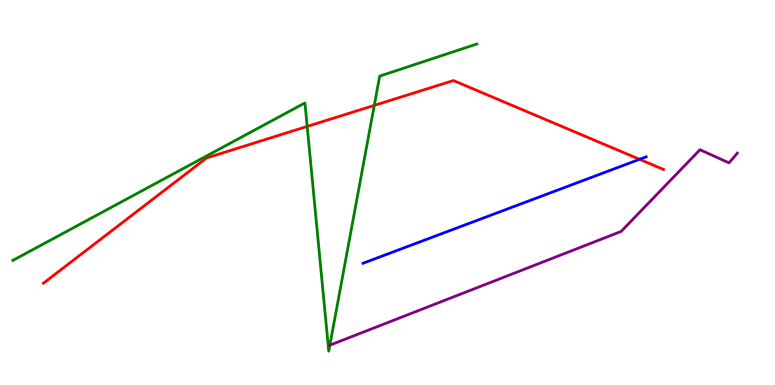[{'lines': ['blue', 'red'], 'intersections': [{'x': 8.25, 'y': 5.86}]}, {'lines': ['green', 'red'], 'intersections': [{'x': 3.96, 'y': 6.72}, {'x': 4.83, 'y': 7.26}]}, {'lines': ['purple', 'red'], 'intersections': []}, {'lines': ['blue', 'green'], 'intersections': []}, {'lines': ['blue', 'purple'], 'intersections': []}, {'lines': ['green', 'purple'], 'intersections': [{'x': 4.26, 'y': 1.03}]}]